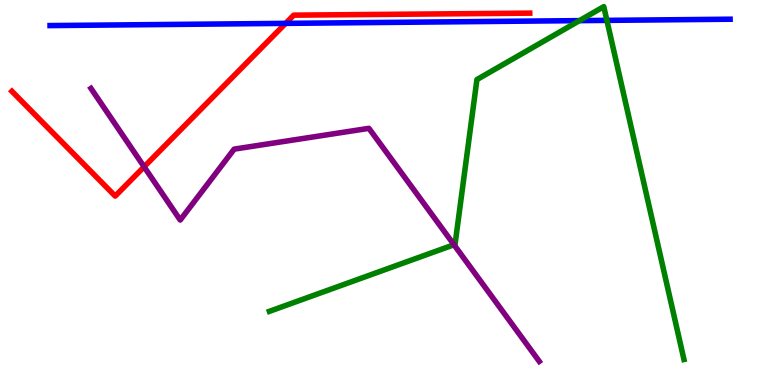[{'lines': ['blue', 'red'], 'intersections': [{'x': 3.69, 'y': 9.39}]}, {'lines': ['green', 'red'], 'intersections': []}, {'lines': ['purple', 'red'], 'intersections': [{'x': 1.86, 'y': 5.67}]}, {'lines': ['blue', 'green'], 'intersections': [{'x': 7.48, 'y': 9.46}, {'x': 7.83, 'y': 9.47}]}, {'lines': ['blue', 'purple'], 'intersections': []}, {'lines': ['green', 'purple'], 'intersections': [{'x': 5.86, 'y': 3.64}]}]